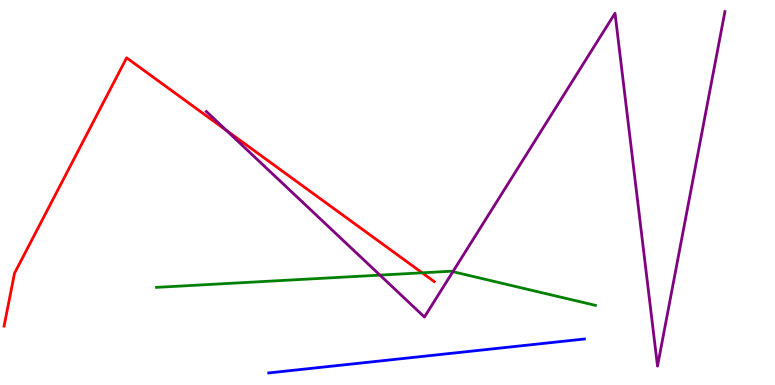[{'lines': ['blue', 'red'], 'intersections': []}, {'lines': ['green', 'red'], 'intersections': [{'x': 5.45, 'y': 2.91}]}, {'lines': ['purple', 'red'], 'intersections': [{'x': 2.92, 'y': 6.61}]}, {'lines': ['blue', 'green'], 'intersections': []}, {'lines': ['blue', 'purple'], 'intersections': []}, {'lines': ['green', 'purple'], 'intersections': [{'x': 4.9, 'y': 2.85}, {'x': 5.84, 'y': 2.94}]}]